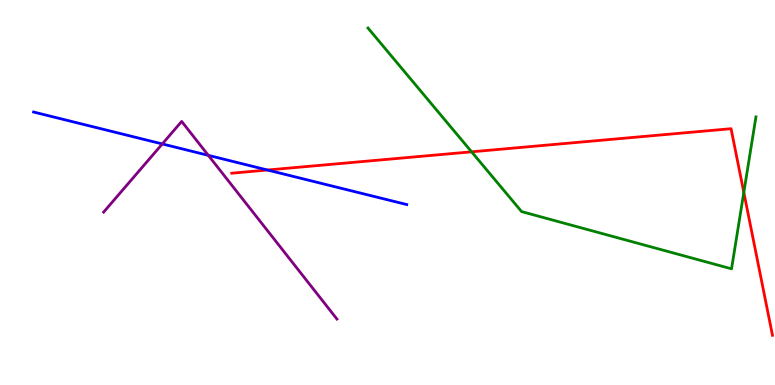[{'lines': ['blue', 'red'], 'intersections': [{'x': 3.45, 'y': 5.58}]}, {'lines': ['green', 'red'], 'intersections': [{'x': 6.08, 'y': 6.06}, {'x': 9.6, 'y': 5.0}]}, {'lines': ['purple', 'red'], 'intersections': []}, {'lines': ['blue', 'green'], 'intersections': []}, {'lines': ['blue', 'purple'], 'intersections': [{'x': 2.09, 'y': 6.26}, {'x': 2.69, 'y': 5.96}]}, {'lines': ['green', 'purple'], 'intersections': []}]